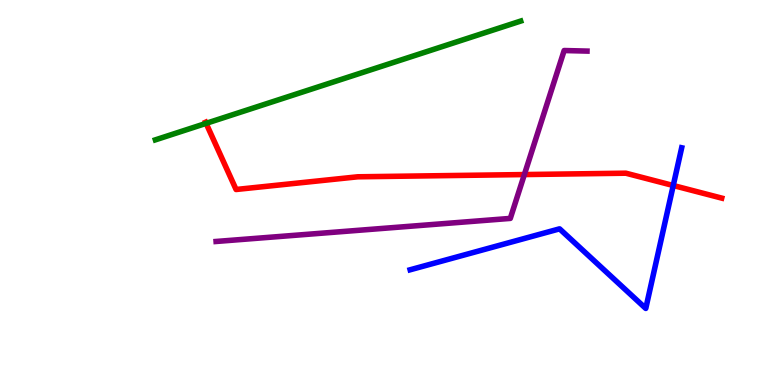[{'lines': ['blue', 'red'], 'intersections': [{'x': 8.69, 'y': 5.18}]}, {'lines': ['green', 'red'], 'intersections': [{'x': 2.66, 'y': 6.8}]}, {'lines': ['purple', 'red'], 'intersections': [{'x': 6.77, 'y': 5.47}]}, {'lines': ['blue', 'green'], 'intersections': []}, {'lines': ['blue', 'purple'], 'intersections': []}, {'lines': ['green', 'purple'], 'intersections': []}]